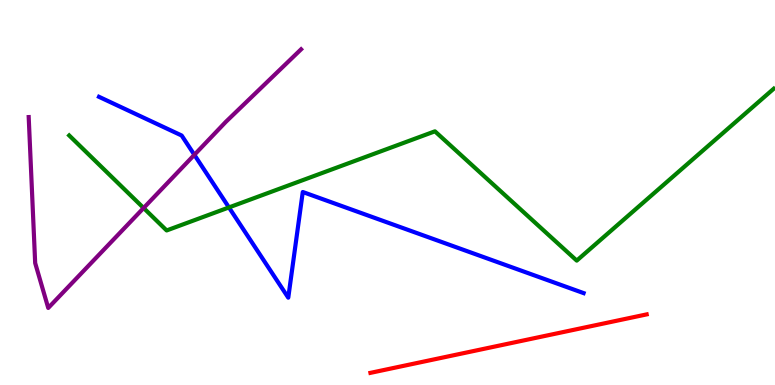[{'lines': ['blue', 'red'], 'intersections': []}, {'lines': ['green', 'red'], 'intersections': []}, {'lines': ['purple', 'red'], 'intersections': []}, {'lines': ['blue', 'green'], 'intersections': [{'x': 2.95, 'y': 4.61}]}, {'lines': ['blue', 'purple'], 'intersections': [{'x': 2.51, 'y': 5.98}]}, {'lines': ['green', 'purple'], 'intersections': [{'x': 1.85, 'y': 4.6}]}]